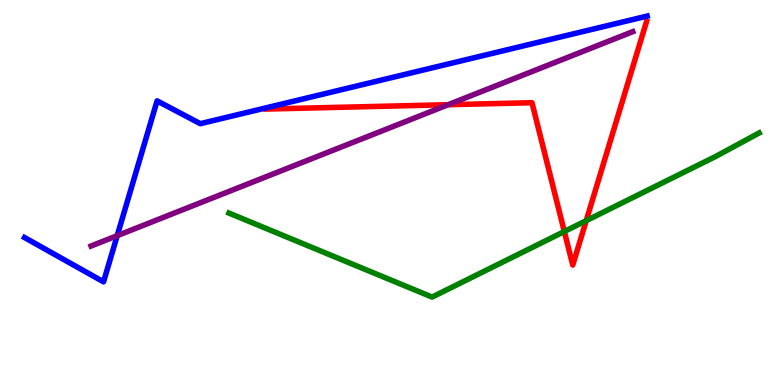[{'lines': ['blue', 'red'], 'intersections': []}, {'lines': ['green', 'red'], 'intersections': [{'x': 7.28, 'y': 3.99}, {'x': 7.56, 'y': 4.27}]}, {'lines': ['purple', 'red'], 'intersections': [{'x': 5.78, 'y': 7.28}]}, {'lines': ['blue', 'green'], 'intersections': []}, {'lines': ['blue', 'purple'], 'intersections': [{'x': 1.51, 'y': 3.88}]}, {'lines': ['green', 'purple'], 'intersections': []}]